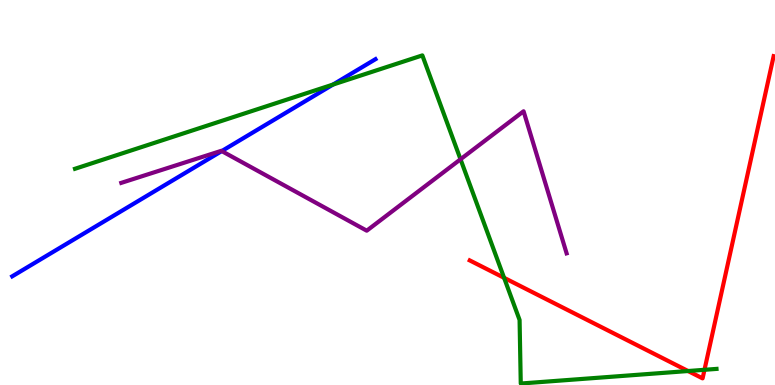[{'lines': ['blue', 'red'], 'intersections': []}, {'lines': ['green', 'red'], 'intersections': [{'x': 6.5, 'y': 2.78}, {'x': 8.88, 'y': 0.363}, {'x': 9.09, 'y': 0.395}]}, {'lines': ['purple', 'red'], 'intersections': []}, {'lines': ['blue', 'green'], 'intersections': [{'x': 4.3, 'y': 7.8}]}, {'lines': ['blue', 'purple'], 'intersections': [{'x': 2.86, 'y': 6.08}]}, {'lines': ['green', 'purple'], 'intersections': [{'x': 5.94, 'y': 5.86}]}]